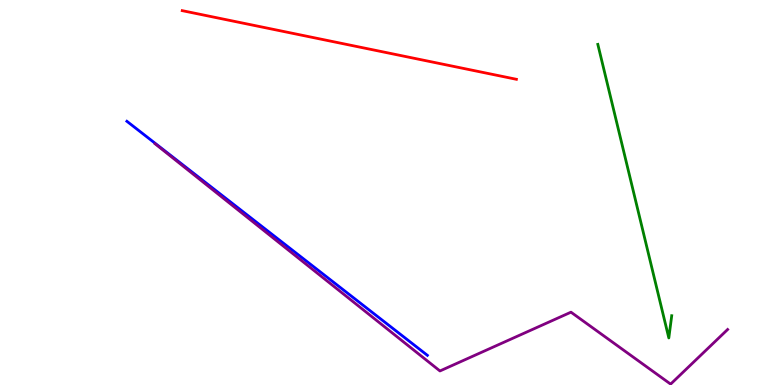[{'lines': ['blue', 'red'], 'intersections': []}, {'lines': ['green', 'red'], 'intersections': []}, {'lines': ['purple', 'red'], 'intersections': []}, {'lines': ['blue', 'green'], 'intersections': []}, {'lines': ['blue', 'purple'], 'intersections': []}, {'lines': ['green', 'purple'], 'intersections': []}]